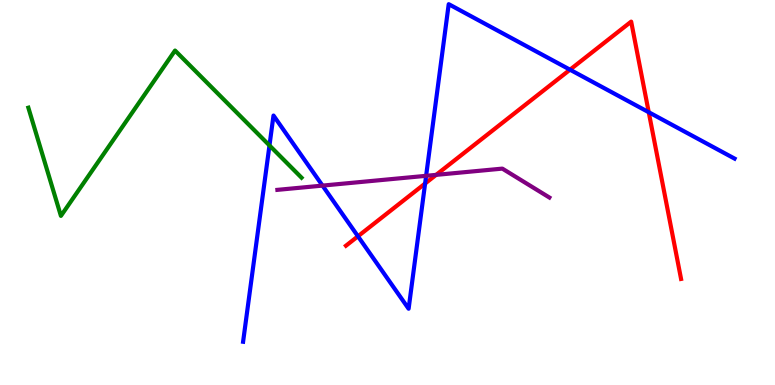[{'lines': ['blue', 'red'], 'intersections': [{'x': 4.62, 'y': 3.86}, {'x': 5.49, 'y': 5.23}, {'x': 7.35, 'y': 8.19}, {'x': 8.37, 'y': 7.09}]}, {'lines': ['green', 'red'], 'intersections': []}, {'lines': ['purple', 'red'], 'intersections': [{'x': 5.63, 'y': 5.46}]}, {'lines': ['blue', 'green'], 'intersections': [{'x': 3.48, 'y': 6.22}]}, {'lines': ['blue', 'purple'], 'intersections': [{'x': 4.16, 'y': 5.18}, {'x': 5.5, 'y': 5.43}]}, {'lines': ['green', 'purple'], 'intersections': []}]